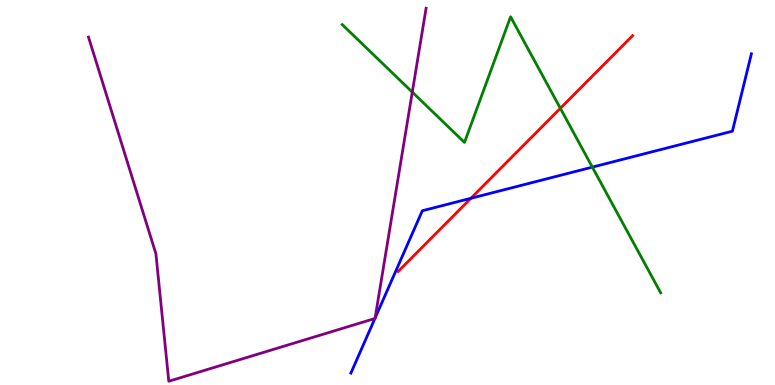[{'lines': ['blue', 'red'], 'intersections': [{'x': 6.08, 'y': 4.85}]}, {'lines': ['green', 'red'], 'intersections': [{'x': 7.23, 'y': 7.19}]}, {'lines': ['purple', 'red'], 'intersections': []}, {'lines': ['blue', 'green'], 'intersections': [{'x': 7.64, 'y': 5.66}]}, {'lines': ['blue', 'purple'], 'intersections': [{'x': 4.84, 'y': 1.73}, {'x': 4.84, 'y': 1.74}]}, {'lines': ['green', 'purple'], 'intersections': [{'x': 5.32, 'y': 7.61}]}]